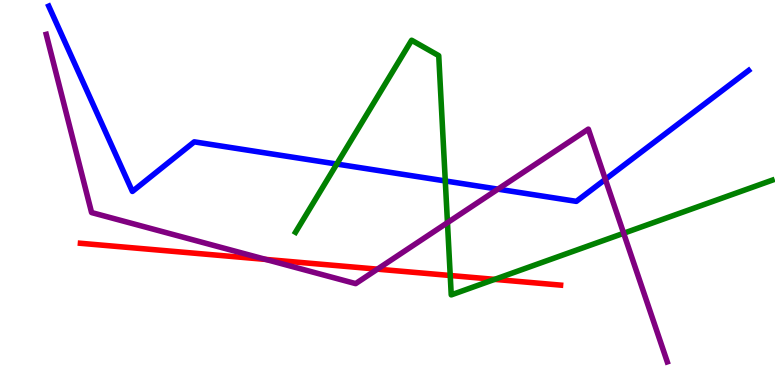[{'lines': ['blue', 'red'], 'intersections': []}, {'lines': ['green', 'red'], 'intersections': [{'x': 5.81, 'y': 2.84}, {'x': 6.38, 'y': 2.74}]}, {'lines': ['purple', 'red'], 'intersections': [{'x': 3.43, 'y': 3.26}, {'x': 4.87, 'y': 3.01}]}, {'lines': ['blue', 'green'], 'intersections': [{'x': 4.35, 'y': 5.74}, {'x': 5.75, 'y': 5.3}]}, {'lines': ['blue', 'purple'], 'intersections': [{'x': 6.43, 'y': 5.09}, {'x': 7.81, 'y': 5.34}]}, {'lines': ['green', 'purple'], 'intersections': [{'x': 5.77, 'y': 4.22}, {'x': 8.05, 'y': 3.94}]}]